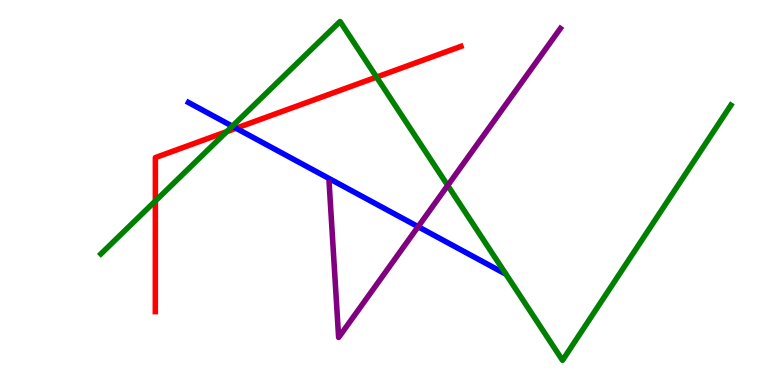[{'lines': ['blue', 'red'], 'intersections': [{'x': 3.05, 'y': 6.67}]}, {'lines': ['green', 'red'], 'intersections': [{'x': 2.0, 'y': 4.78}, {'x': 2.93, 'y': 6.58}, {'x': 4.86, 'y': 8.0}]}, {'lines': ['purple', 'red'], 'intersections': []}, {'lines': ['blue', 'green'], 'intersections': [{'x': 3.0, 'y': 6.72}]}, {'lines': ['blue', 'purple'], 'intersections': [{'x': 5.4, 'y': 4.11}]}, {'lines': ['green', 'purple'], 'intersections': [{'x': 5.78, 'y': 5.18}]}]